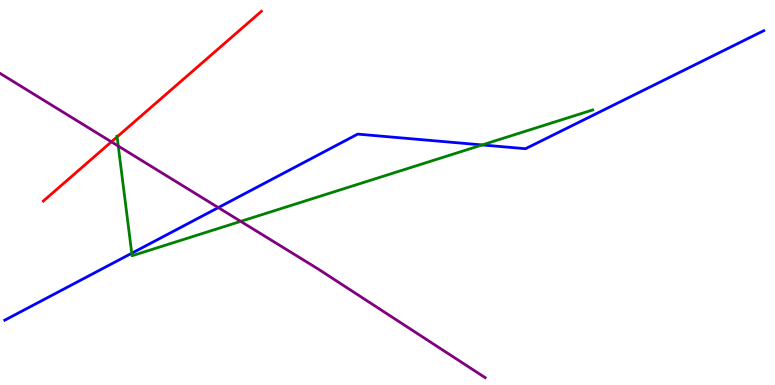[{'lines': ['blue', 'red'], 'intersections': []}, {'lines': ['green', 'red'], 'intersections': [{'x': 1.51, 'y': 6.45}]}, {'lines': ['purple', 'red'], 'intersections': [{'x': 1.44, 'y': 6.32}]}, {'lines': ['blue', 'green'], 'intersections': [{'x': 1.7, 'y': 3.42}, {'x': 6.22, 'y': 6.24}]}, {'lines': ['blue', 'purple'], 'intersections': [{'x': 2.82, 'y': 4.61}]}, {'lines': ['green', 'purple'], 'intersections': [{'x': 1.53, 'y': 6.21}, {'x': 3.11, 'y': 4.25}]}]